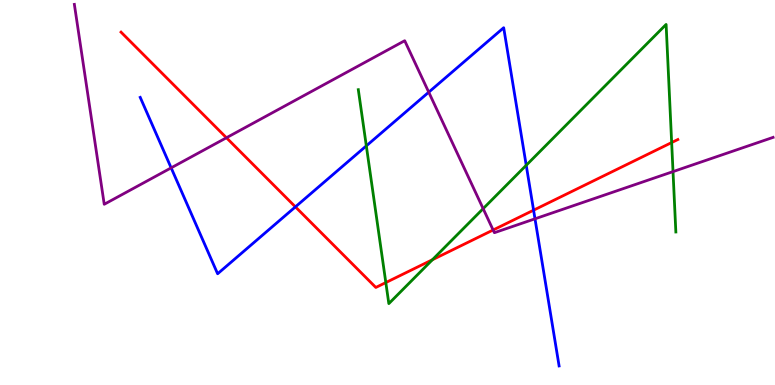[{'lines': ['blue', 'red'], 'intersections': [{'x': 3.81, 'y': 4.63}, {'x': 6.88, 'y': 4.54}]}, {'lines': ['green', 'red'], 'intersections': [{'x': 4.98, 'y': 2.66}, {'x': 5.58, 'y': 3.25}, {'x': 8.67, 'y': 6.3}]}, {'lines': ['purple', 'red'], 'intersections': [{'x': 2.92, 'y': 6.42}, {'x': 6.36, 'y': 4.03}]}, {'lines': ['blue', 'green'], 'intersections': [{'x': 4.73, 'y': 6.21}, {'x': 6.79, 'y': 5.71}]}, {'lines': ['blue', 'purple'], 'intersections': [{'x': 2.21, 'y': 5.64}, {'x': 5.53, 'y': 7.61}, {'x': 6.9, 'y': 4.32}]}, {'lines': ['green', 'purple'], 'intersections': [{'x': 6.23, 'y': 4.58}, {'x': 8.68, 'y': 5.54}]}]